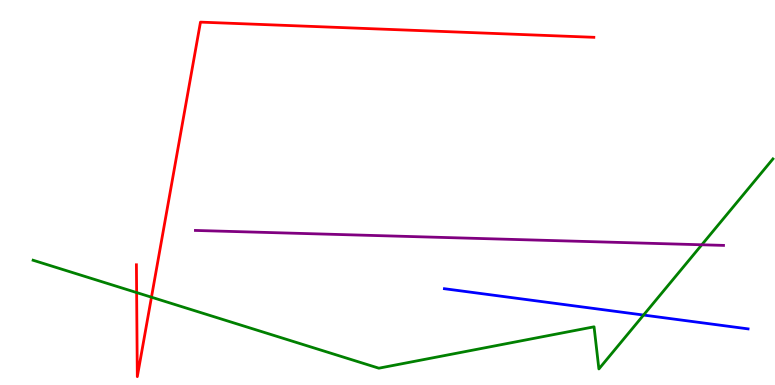[{'lines': ['blue', 'red'], 'intersections': []}, {'lines': ['green', 'red'], 'intersections': [{'x': 1.76, 'y': 2.4}, {'x': 1.95, 'y': 2.28}]}, {'lines': ['purple', 'red'], 'intersections': []}, {'lines': ['blue', 'green'], 'intersections': [{'x': 8.3, 'y': 1.82}]}, {'lines': ['blue', 'purple'], 'intersections': []}, {'lines': ['green', 'purple'], 'intersections': [{'x': 9.06, 'y': 3.64}]}]